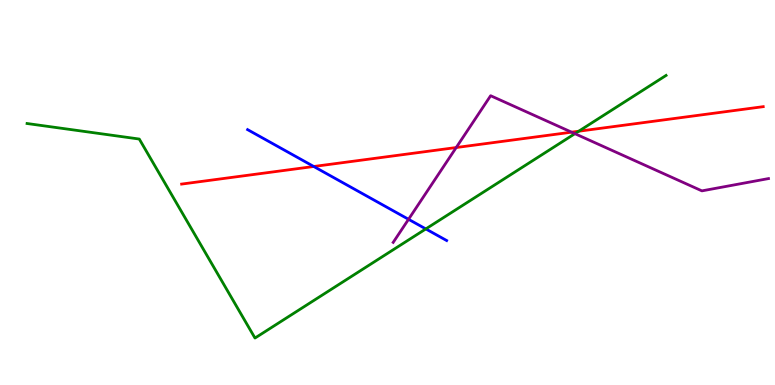[{'lines': ['blue', 'red'], 'intersections': [{'x': 4.05, 'y': 5.68}]}, {'lines': ['green', 'red'], 'intersections': [{'x': 7.47, 'y': 6.59}]}, {'lines': ['purple', 'red'], 'intersections': [{'x': 5.89, 'y': 6.17}, {'x': 7.38, 'y': 6.57}]}, {'lines': ['blue', 'green'], 'intersections': [{'x': 5.49, 'y': 4.05}]}, {'lines': ['blue', 'purple'], 'intersections': [{'x': 5.27, 'y': 4.3}]}, {'lines': ['green', 'purple'], 'intersections': [{'x': 7.42, 'y': 6.53}]}]